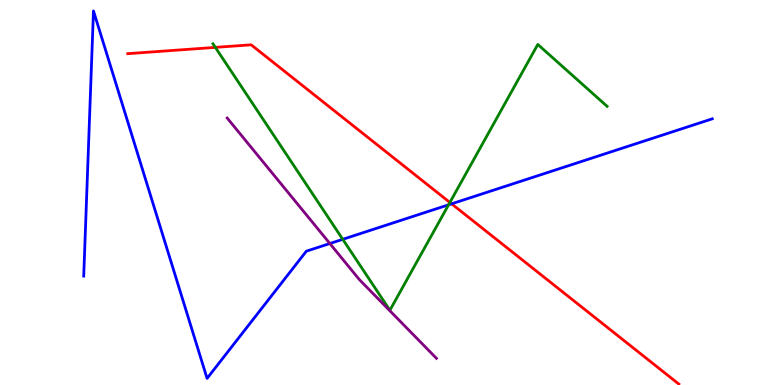[{'lines': ['blue', 'red'], 'intersections': [{'x': 5.83, 'y': 4.71}]}, {'lines': ['green', 'red'], 'intersections': [{'x': 2.78, 'y': 8.77}, {'x': 5.8, 'y': 4.74}]}, {'lines': ['purple', 'red'], 'intersections': []}, {'lines': ['blue', 'green'], 'intersections': [{'x': 4.42, 'y': 3.78}, {'x': 5.79, 'y': 4.68}]}, {'lines': ['blue', 'purple'], 'intersections': [{'x': 4.26, 'y': 3.67}]}, {'lines': ['green', 'purple'], 'intersections': []}]